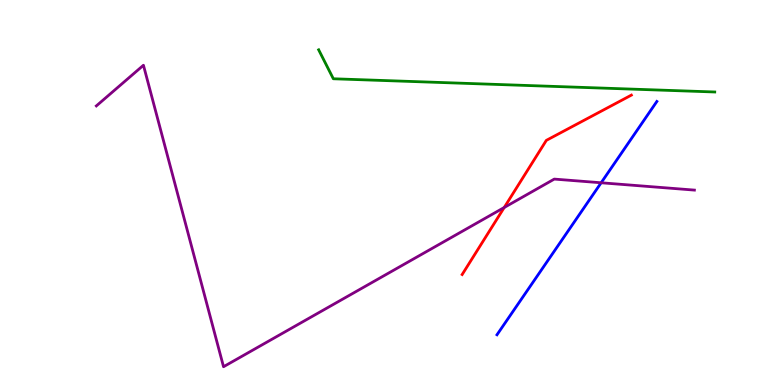[{'lines': ['blue', 'red'], 'intersections': []}, {'lines': ['green', 'red'], 'intersections': []}, {'lines': ['purple', 'red'], 'intersections': [{'x': 6.51, 'y': 4.61}]}, {'lines': ['blue', 'green'], 'intersections': []}, {'lines': ['blue', 'purple'], 'intersections': [{'x': 7.76, 'y': 5.25}]}, {'lines': ['green', 'purple'], 'intersections': []}]